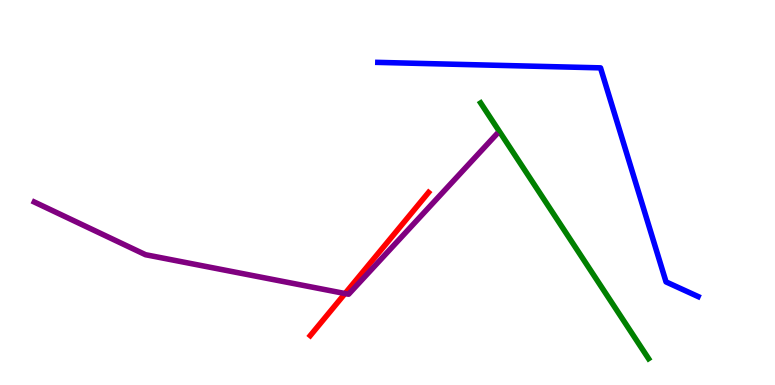[{'lines': ['blue', 'red'], 'intersections': []}, {'lines': ['green', 'red'], 'intersections': []}, {'lines': ['purple', 'red'], 'intersections': [{'x': 4.45, 'y': 2.38}]}, {'lines': ['blue', 'green'], 'intersections': []}, {'lines': ['blue', 'purple'], 'intersections': []}, {'lines': ['green', 'purple'], 'intersections': []}]